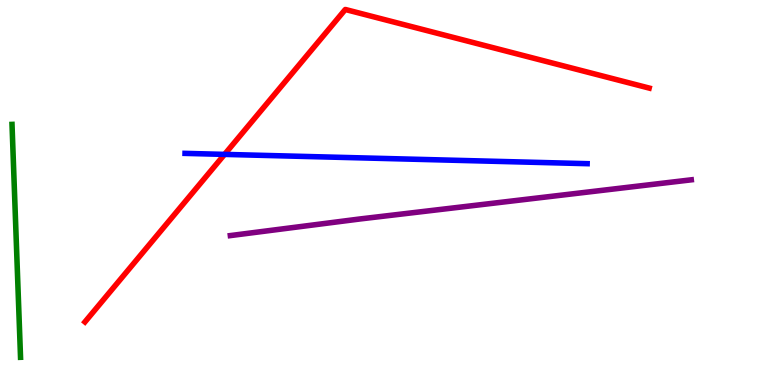[{'lines': ['blue', 'red'], 'intersections': [{'x': 2.9, 'y': 5.99}]}, {'lines': ['green', 'red'], 'intersections': []}, {'lines': ['purple', 'red'], 'intersections': []}, {'lines': ['blue', 'green'], 'intersections': []}, {'lines': ['blue', 'purple'], 'intersections': []}, {'lines': ['green', 'purple'], 'intersections': []}]